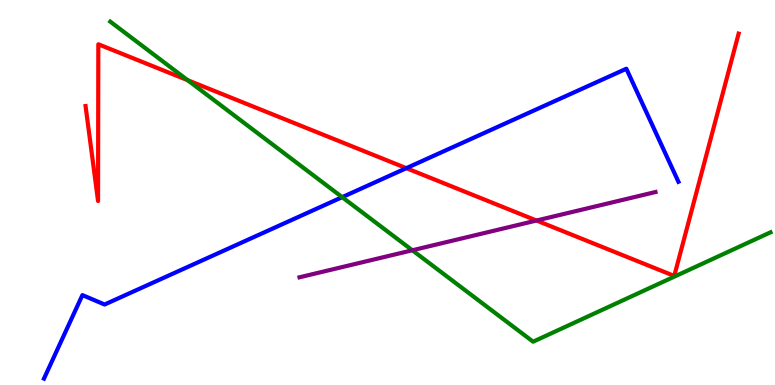[{'lines': ['blue', 'red'], 'intersections': [{'x': 5.24, 'y': 5.63}]}, {'lines': ['green', 'red'], 'intersections': [{'x': 2.42, 'y': 7.92}]}, {'lines': ['purple', 'red'], 'intersections': [{'x': 6.92, 'y': 4.27}]}, {'lines': ['blue', 'green'], 'intersections': [{'x': 4.42, 'y': 4.88}]}, {'lines': ['blue', 'purple'], 'intersections': []}, {'lines': ['green', 'purple'], 'intersections': [{'x': 5.32, 'y': 3.5}]}]